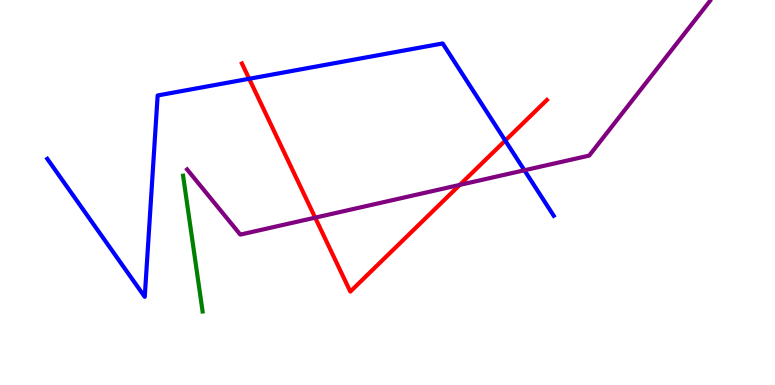[{'lines': ['blue', 'red'], 'intersections': [{'x': 3.22, 'y': 7.95}, {'x': 6.52, 'y': 6.35}]}, {'lines': ['green', 'red'], 'intersections': []}, {'lines': ['purple', 'red'], 'intersections': [{'x': 4.07, 'y': 4.35}, {'x': 5.93, 'y': 5.2}]}, {'lines': ['blue', 'green'], 'intersections': []}, {'lines': ['blue', 'purple'], 'intersections': [{'x': 6.77, 'y': 5.58}]}, {'lines': ['green', 'purple'], 'intersections': []}]